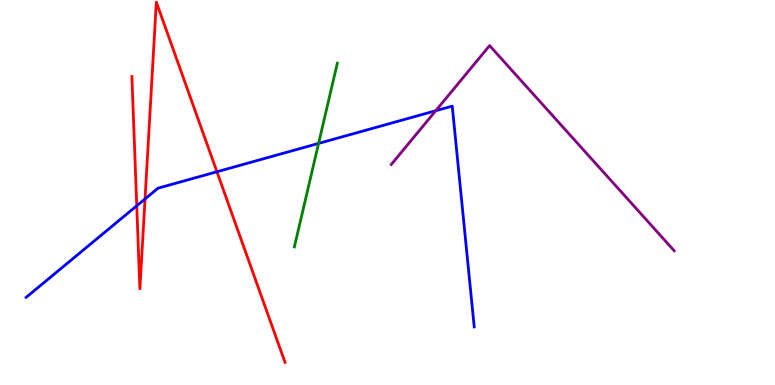[{'lines': ['blue', 'red'], 'intersections': [{'x': 1.76, 'y': 4.66}, {'x': 1.87, 'y': 4.83}, {'x': 2.8, 'y': 5.54}]}, {'lines': ['green', 'red'], 'intersections': []}, {'lines': ['purple', 'red'], 'intersections': []}, {'lines': ['blue', 'green'], 'intersections': [{'x': 4.11, 'y': 6.28}]}, {'lines': ['blue', 'purple'], 'intersections': [{'x': 5.62, 'y': 7.12}]}, {'lines': ['green', 'purple'], 'intersections': []}]